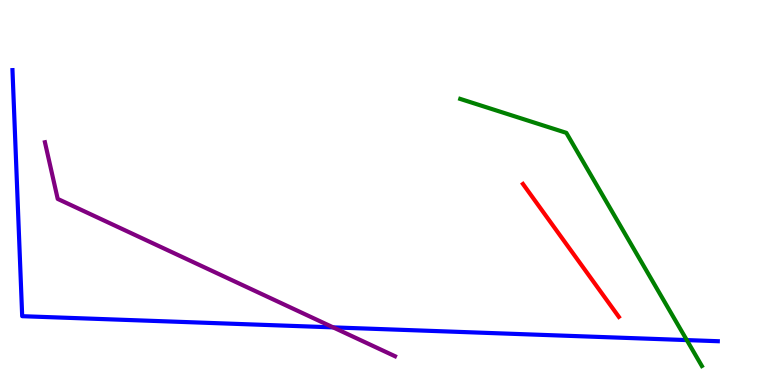[{'lines': ['blue', 'red'], 'intersections': []}, {'lines': ['green', 'red'], 'intersections': []}, {'lines': ['purple', 'red'], 'intersections': []}, {'lines': ['blue', 'green'], 'intersections': [{'x': 8.86, 'y': 1.17}]}, {'lines': ['blue', 'purple'], 'intersections': [{'x': 4.3, 'y': 1.5}]}, {'lines': ['green', 'purple'], 'intersections': []}]